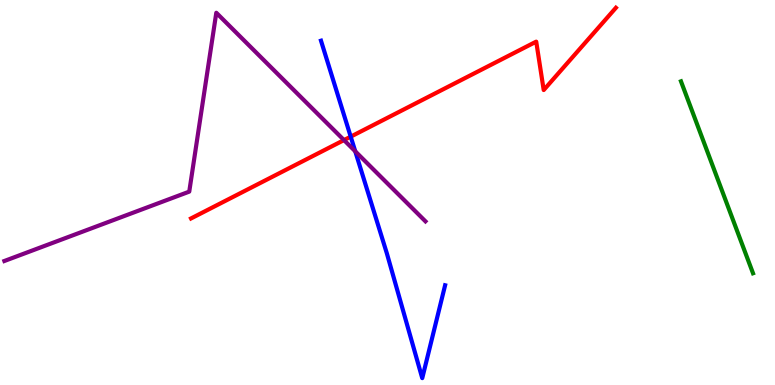[{'lines': ['blue', 'red'], 'intersections': [{'x': 4.53, 'y': 6.45}]}, {'lines': ['green', 'red'], 'intersections': []}, {'lines': ['purple', 'red'], 'intersections': [{'x': 4.44, 'y': 6.36}]}, {'lines': ['blue', 'green'], 'intersections': []}, {'lines': ['blue', 'purple'], 'intersections': [{'x': 4.58, 'y': 6.07}]}, {'lines': ['green', 'purple'], 'intersections': []}]